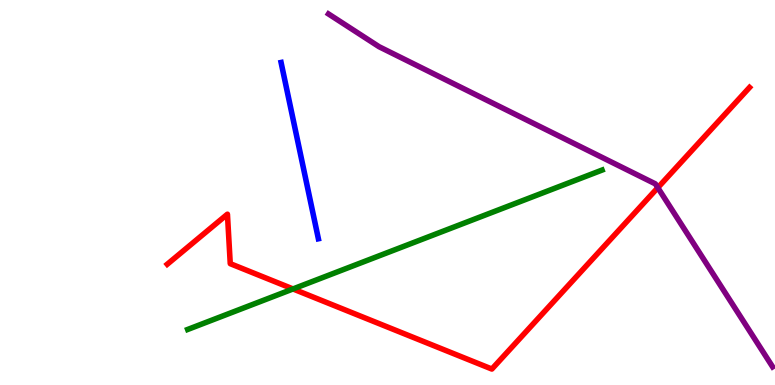[{'lines': ['blue', 'red'], 'intersections': []}, {'lines': ['green', 'red'], 'intersections': [{'x': 3.78, 'y': 2.49}]}, {'lines': ['purple', 'red'], 'intersections': [{'x': 8.49, 'y': 5.12}]}, {'lines': ['blue', 'green'], 'intersections': []}, {'lines': ['blue', 'purple'], 'intersections': []}, {'lines': ['green', 'purple'], 'intersections': []}]